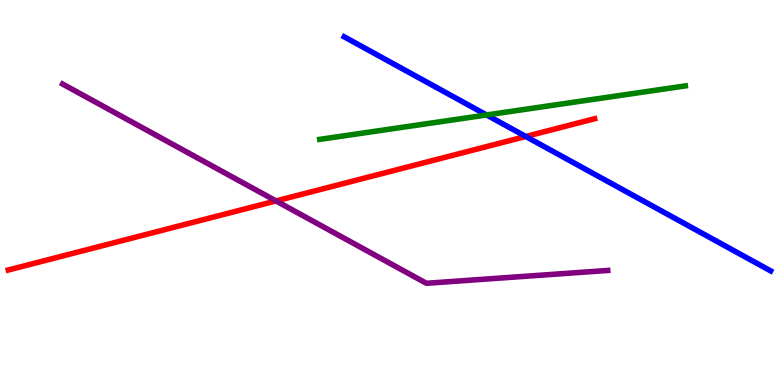[{'lines': ['blue', 'red'], 'intersections': [{'x': 6.78, 'y': 6.45}]}, {'lines': ['green', 'red'], 'intersections': []}, {'lines': ['purple', 'red'], 'intersections': [{'x': 3.56, 'y': 4.78}]}, {'lines': ['blue', 'green'], 'intersections': [{'x': 6.28, 'y': 7.01}]}, {'lines': ['blue', 'purple'], 'intersections': []}, {'lines': ['green', 'purple'], 'intersections': []}]